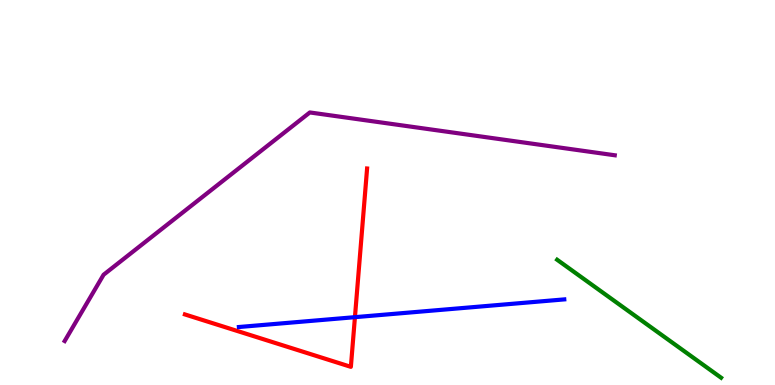[{'lines': ['blue', 'red'], 'intersections': [{'x': 4.58, 'y': 1.76}]}, {'lines': ['green', 'red'], 'intersections': []}, {'lines': ['purple', 'red'], 'intersections': []}, {'lines': ['blue', 'green'], 'intersections': []}, {'lines': ['blue', 'purple'], 'intersections': []}, {'lines': ['green', 'purple'], 'intersections': []}]